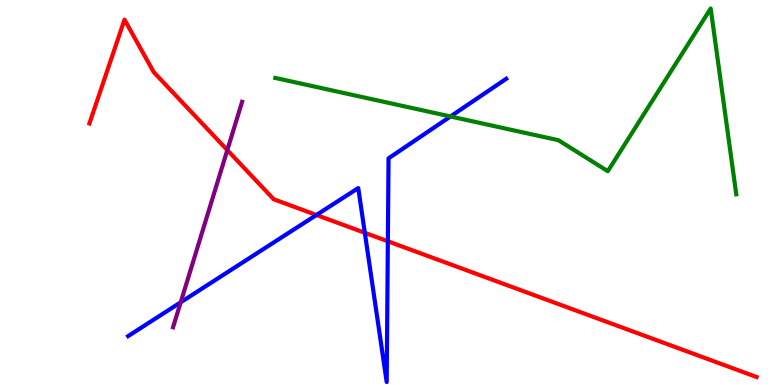[{'lines': ['blue', 'red'], 'intersections': [{'x': 4.08, 'y': 4.42}, {'x': 4.71, 'y': 3.95}, {'x': 5.0, 'y': 3.73}]}, {'lines': ['green', 'red'], 'intersections': []}, {'lines': ['purple', 'red'], 'intersections': [{'x': 2.93, 'y': 6.1}]}, {'lines': ['blue', 'green'], 'intersections': [{'x': 5.81, 'y': 6.97}]}, {'lines': ['blue', 'purple'], 'intersections': [{'x': 2.33, 'y': 2.15}]}, {'lines': ['green', 'purple'], 'intersections': []}]